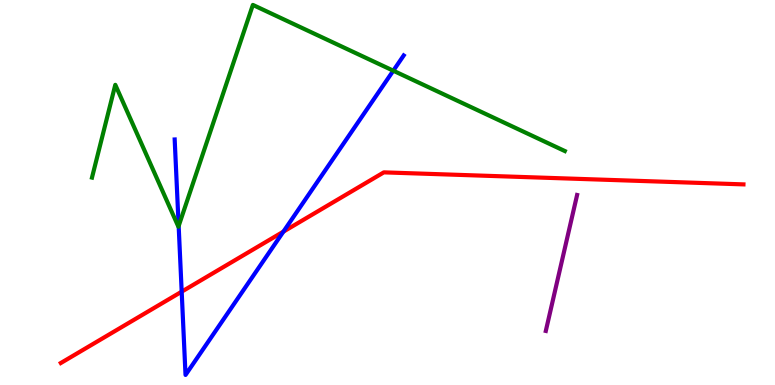[{'lines': ['blue', 'red'], 'intersections': [{'x': 2.34, 'y': 2.42}, {'x': 3.66, 'y': 3.98}]}, {'lines': ['green', 'red'], 'intersections': []}, {'lines': ['purple', 'red'], 'intersections': []}, {'lines': ['blue', 'green'], 'intersections': [{'x': 2.31, 'y': 4.13}, {'x': 5.07, 'y': 8.16}]}, {'lines': ['blue', 'purple'], 'intersections': []}, {'lines': ['green', 'purple'], 'intersections': []}]